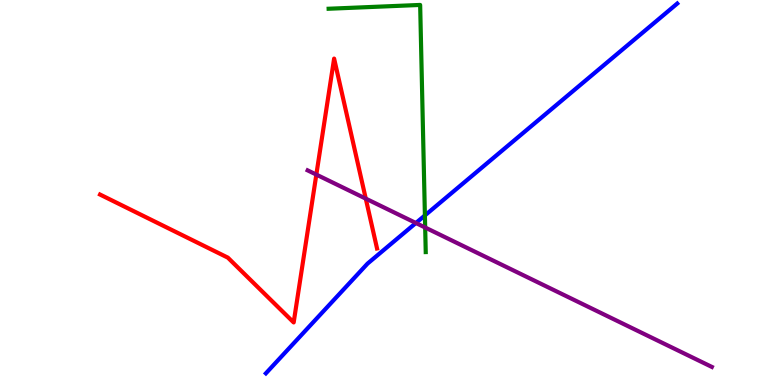[{'lines': ['blue', 'red'], 'intersections': []}, {'lines': ['green', 'red'], 'intersections': []}, {'lines': ['purple', 'red'], 'intersections': [{'x': 4.08, 'y': 5.47}, {'x': 4.72, 'y': 4.84}]}, {'lines': ['blue', 'green'], 'intersections': [{'x': 5.48, 'y': 4.4}]}, {'lines': ['blue', 'purple'], 'intersections': [{'x': 5.37, 'y': 4.21}]}, {'lines': ['green', 'purple'], 'intersections': [{'x': 5.49, 'y': 4.09}]}]